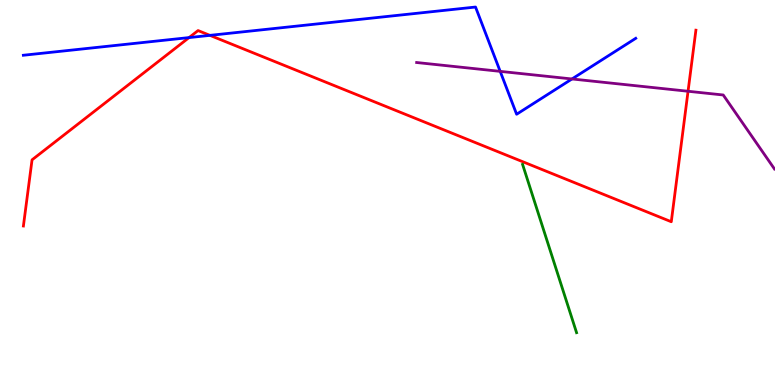[{'lines': ['blue', 'red'], 'intersections': [{'x': 2.44, 'y': 9.02}, {'x': 2.71, 'y': 9.08}]}, {'lines': ['green', 'red'], 'intersections': []}, {'lines': ['purple', 'red'], 'intersections': [{'x': 8.88, 'y': 7.63}]}, {'lines': ['blue', 'green'], 'intersections': []}, {'lines': ['blue', 'purple'], 'intersections': [{'x': 6.45, 'y': 8.15}, {'x': 7.38, 'y': 7.95}]}, {'lines': ['green', 'purple'], 'intersections': []}]